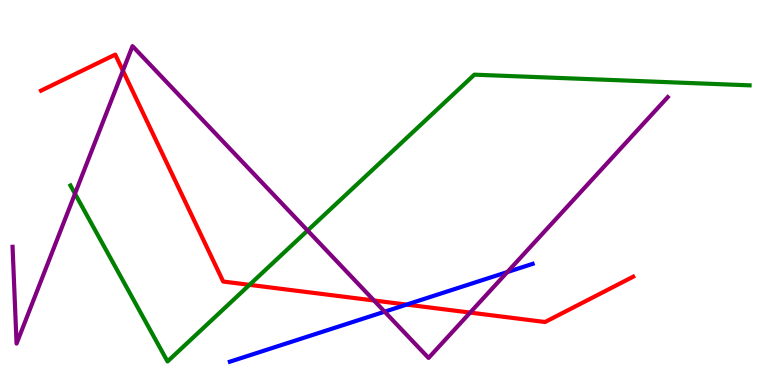[{'lines': ['blue', 'red'], 'intersections': [{'x': 5.25, 'y': 2.09}]}, {'lines': ['green', 'red'], 'intersections': [{'x': 3.22, 'y': 2.6}]}, {'lines': ['purple', 'red'], 'intersections': [{'x': 1.59, 'y': 8.16}, {'x': 4.83, 'y': 2.19}, {'x': 6.07, 'y': 1.88}]}, {'lines': ['blue', 'green'], 'intersections': []}, {'lines': ['blue', 'purple'], 'intersections': [{'x': 4.96, 'y': 1.9}, {'x': 6.55, 'y': 2.93}]}, {'lines': ['green', 'purple'], 'intersections': [{'x': 0.968, 'y': 4.97}, {'x': 3.97, 'y': 4.01}]}]